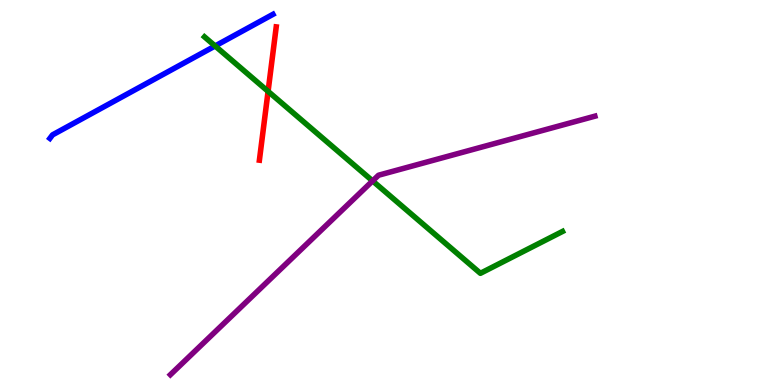[{'lines': ['blue', 'red'], 'intersections': []}, {'lines': ['green', 'red'], 'intersections': [{'x': 3.46, 'y': 7.63}]}, {'lines': ['purple', 'red'], 'intersections': []}, {'lines': ['blue', 'green'], 'intersections': [{'x': 2.78, 'y': 8.81}]}, {'lines': ['blue', 'purple'], 'intersections': []}, {'lines': ['green', 'purple'], 'intersections': [{'x': 4.81, 'y': 5.3}]}]